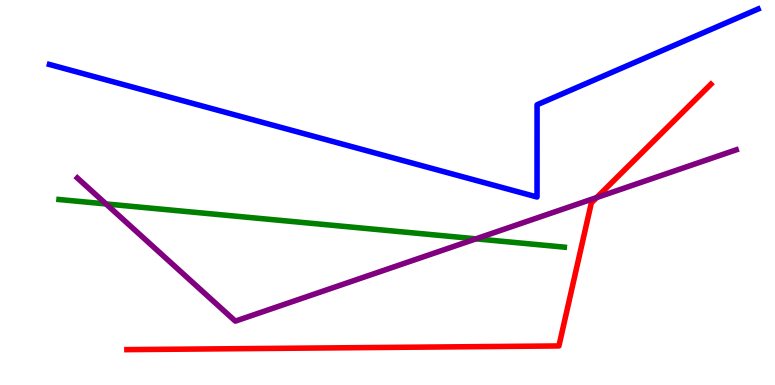[{'lines': ['blue', 'red'], 'intersections': []}, {'lines': ['green', 'red'], 'intersections': []}, {'lines': ['purple', 'red'], 'intersections': [{'x': 7.7, 'y': 4.87}]}, {'lines': ['blue', 'green'], 'intersections': []}, {'lines': ['blue', 'purple'], 'intersections': []}, {'lines': ['green', 'purple'], 'intersections': [{'x': 1.37, 'y': 4.7}, {'x': 6.14, 'y': 3.8}]}]